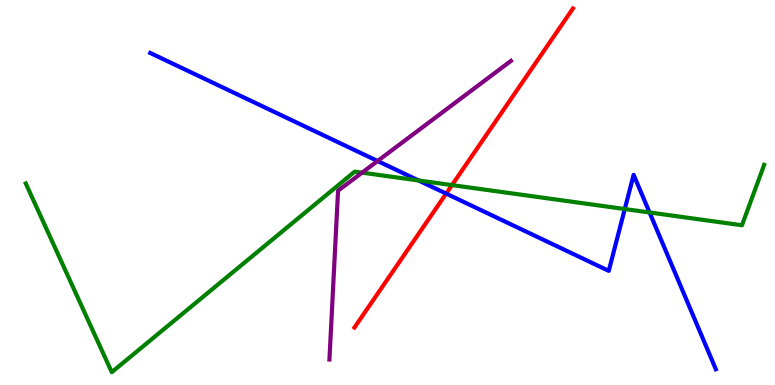[{'lines': ['blue', 'red'], 'intersections': [{'x': 5.76, 'y': 4.97}]}, {'lines': ['green', 'red'], 'intersections': [{'x': 5.83, 'y': 5.19}]}, {'lines': ['purple', 'red'], 'intersections': []}, {'lines': ['blue', 'green'], 'intersections': [{'x': 5.4, 'y': 5.31}, {'x': 8.06, 'y': 4.57}, {'x': 8.38, 'y': 4.48}]}, {'lines': ['blue', 'purple'], 'intersections': [{'x': 4.87, 'y': 5.82}]}, {'lines': ['green', 'purple'], 'intersections': [{'x': 4.67, 'y': 5.52}]}]